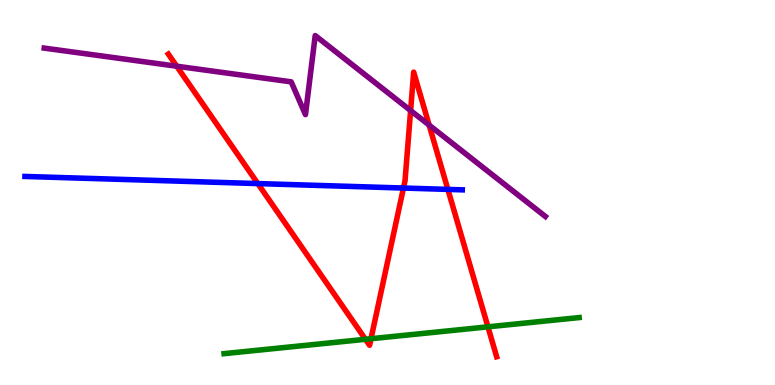[{'lines': ['blue', 'red'], 'intersections': [{'x': 3.33, 'y': 5.23}, {'x': 5.21, 'y': 5.12}, {'x': 5.78, 'y': 5.08}]}, {'lines': ['green', 'red'], 'intersections': [{'x': 4.72, 'y': 1.19}, {'x': 4.79, 'y': 1.2}, {'x': 6.3, 'y': 1.51}]}, {'lines': ['purple', 'red'], 'intersections': [{'x': 2.28, 'y': 8.28}, {'x': 5.3, 'y': 7.13}, {'x': 5.54, 'y': 6.75}]}, {'lines': ['blue', 'green'], 'intersections': []}, {'lines': ['blue', 'purple'], 'intersections': []}, {'lines': ['green', 'purple'], 'intersections': []}]